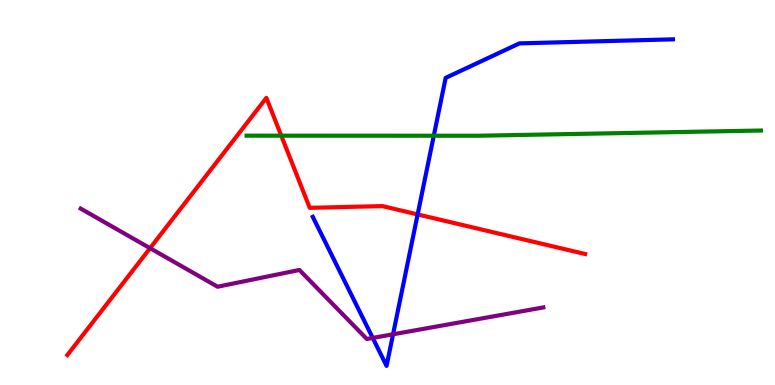[{'lines': ['blue', 'red'], 'intersections': [{'x': 5.39, 'y': 4.43}]}, {'lines': ['green', 'red'], 'intersections': [{'x': 3.63, 'y': 6.48}]}, {'lines': ['purple', 'red'], 'intersections': [{'x': 1.94, 'y': 3.55}]}, {'lines': ['blue', 'green'], 'intersections': [{'x': 5.6, 'y': 6.47}]}, {'lines': ['blue', 'purple'], 'intersections': [{'x': 4.81, 'y': 1.22}, {'x': 5.07, 'y': 1.32}]}, {'lines': ['green', 'purple'], 'intersections': []}]